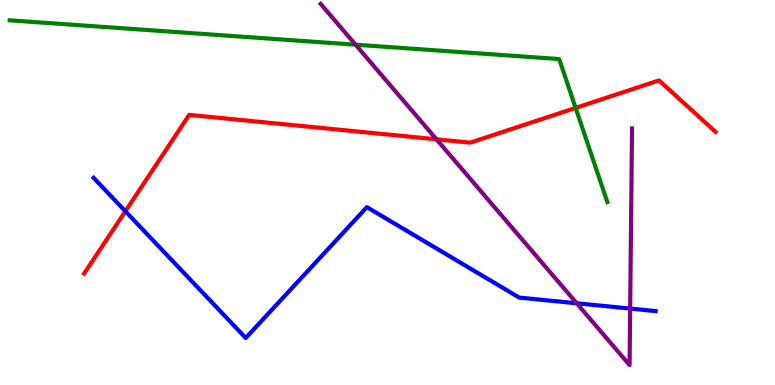[{'lines': ['blue', 'red'], 'intersections': [{'x': 1.62, 'y': 4.51}]}, {'lines': ['green', 'red'], 'intersections': [{'x': 7.43, 'y': 7.2}]}, {'lines': ['purple', 'red'], 'intersections': [{'x': 5.63, 'y': 6.38}]}, {'lines': ['blue', 'green'], 'intersections': []}, {'lines': ['blue', 'purple'], 'intersections': [{'x': 7.44, 'y': 2.12}, {'x': 8.13, 'y': 1.99}]}, {'lines': ['green', 'purple'], 'intersections': [{'x': 4.59, 'y': 8.84}]}]